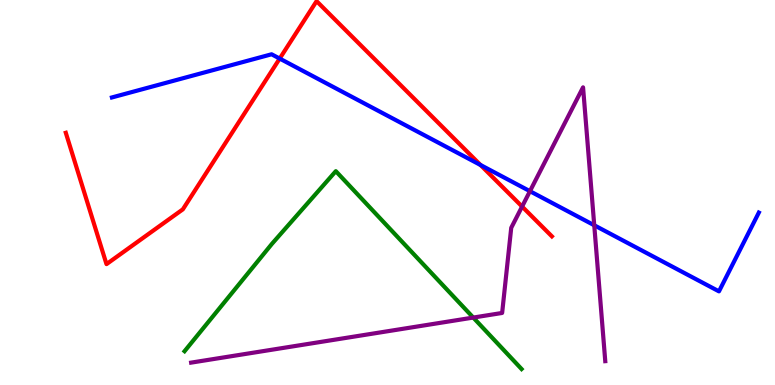[{'lines': ['blue', 'red'], 'intersections': [{'x': 3.61, 'y': 8.48}, {'x': 6.2, 'y': 5.71}]}, {'lines': ['green', 'red'], 'intersections': []}, {'lines': ['purple', 'red'], 'intersections': [{'x': 6.74, 'y': 4.63}]}, {'lines': ['blue', 'green'], 'intersections': []}, {'lines': ['blue', 'purple'], 'intersections': [{'x': 6.84, 'y': 5.03}, {'x': 7.67, 'y': 4.15}]}, {'lines': ['green', 'purple'], 'intersections': [{'x': 6.11, 'y': 1.75}]}]